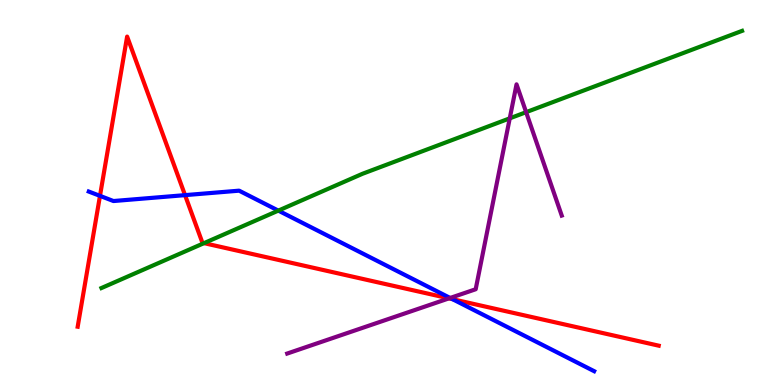[{'lines': ['blue', 'red'], 'intersections': [{'x': 1.29, 'y': 4.91}, {'x': 2.39, 'y': 4.93}, {'x': 5.84, 'y': 2.23}]}, {'lines': ['green', 'red'], 'intersections': [{'x': 2.63, 'y': 3.68}]}, {'lines': ['purple', 'red'], 'intersections': [{'x': 5.79, 'y': 2.25}]}, {'lines': ['blue', 'green'], 'intersections': [{'x': 3.59, 'y': 4.53}]}, {'lines': ['blue', 'purple'], 'intersections': [{'x': 5.81, 'y': 2.26}]}, {'lines': ['green', 'purple'], 'intersections': [{'x': 6.58, 'y': 6.93}, {'x': 6.79, 'y': 7.09}]}]